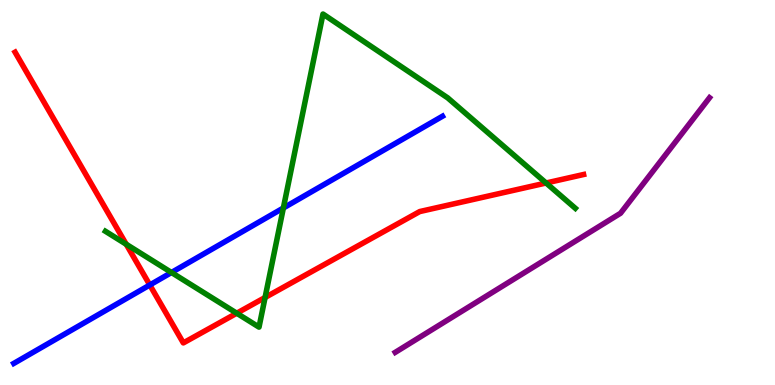[{'lines': ['blue', 'red'], 'intersections': [{'x': 1.93, 'y': 2.6}]}, {'lines': ['green', 'red'], 'intersections': [{'x': 1.63, 'y': 3.66}, {'x': 3.05, 'y': 1.86}, {'x': 3.42, 'y': 2.27}, {'x': 7.05, 'y': 5.25}]}, {'lines': ['purple', 'red'], 'intersections': []}, {'lines': ['blue', 'green'], 'intersections': [{'x': 2.21, 'y': 2.92}, {'x': 3.66, 'y': 4.6}]}, {'lines': ['blue', 'purple'], 'intersections': []}, {'lines': ['green', 'purple'], 'intersections': []}]